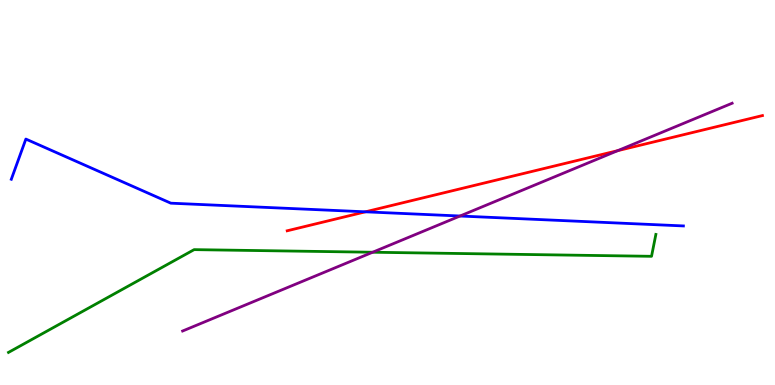[{'lines': ['blue', 'red'], 'intersections': [{'x': 4.72, 'y': 4.5}]}, {'lines': ['green', 'red'], 'intersections': []}, {'lines': ['purple', 'red'], 'intersections': [{'x': 7.97, 'y': 6.09}]}, {'lines': ['blue', 'green'], 'intersections': []}, {'lines': ['blue', 'purple'], 'intersections': [{'x': 5.94, 'y': 4.39}]}, {'lines': ['green', 'purple'], 'intersections': [{'x': 4.81, 'y': 3.45}]}]